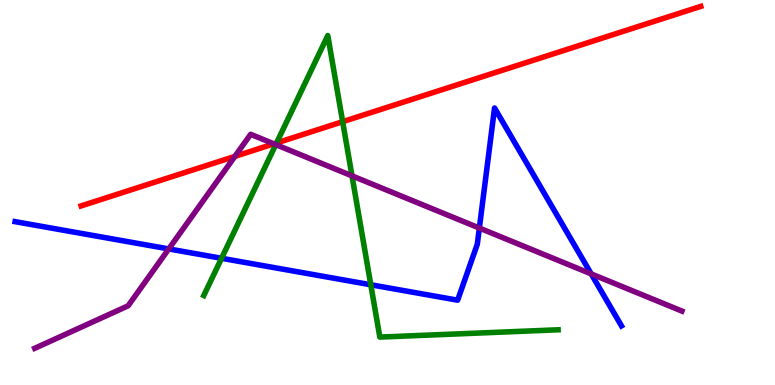[{'lines': ['blue', 'red'], 'intersections': []}, {'lines': ['green', 'red'], 'intersections': [{'x': 3.57, 'y': 6.29}, {'x': 4.42, 'y': 6.84}]}, {'lines': ['purple', 'red'], 'intersections': [{'x': 3.03, 'y': 5.94}, {'x': 3.53, 'y': 6.26}]}, {'lines': ['blue', 'green'], 'intersections': [{'x': 2.86, 'y': 3.29}, {'x': 4.78, 'y': 2.6}]}, {'lines': ['blue', 'purple'], 'intersections': [{'x': 2.18, 'y': 3.53}, {'x': 6.19, 'y': 4.08}, {'x': 7.63, 'y': 2.89}]}, {'lines': ['green', 'purple'], 'intersections': [{'x': 3.56, 'y': 6.24}, {'x': 4.54, 'y': 5.43}]}]